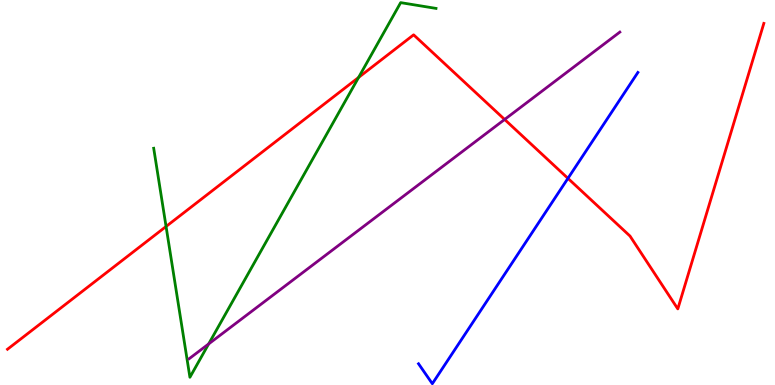[{'lines': ['blue', 'red'], 'intersections': [{'x': 7.33, 'y': 5.37}]}, {'lines': ['green', 'red'], 'intersections': [{'x': 2.14, 'y': 4.12}, {'x': 4.63, 'y': 7.99}]}, {'lines': ['purple', 'red'], 'intersections': [{'x': 6.51, 'y': 6.9}]}, {'lines': ['blue', 'green'], 'intersections': []}, {'lines': ['blue', 'purple'], 'intersections': []}, {'lines': ['green', 'purple'], 'intersections': [{'x': 2.69, 'y': 1.07}]}]